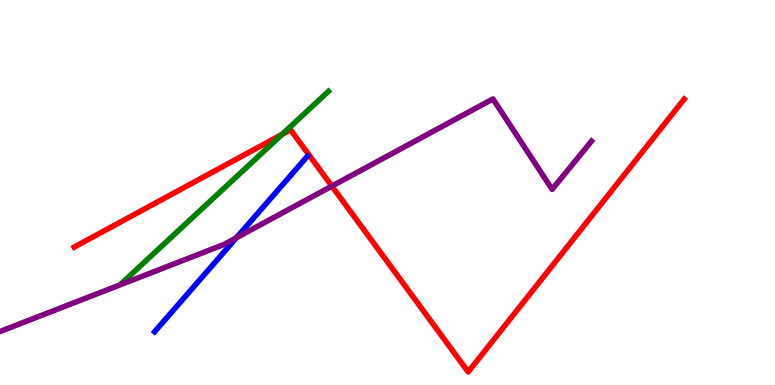[{'lines': ['blue', 'red'], 'intersections': []}, {'lines': ['green', 'red'], 'intersections': [{'x': 3.64, 'y': 6.51}]}, {'lines': ['purple', 'red'], 'intersections': [{'x': 4.28, 'y': 5.17}]}, {'lines': ['blue', 'green'], 'intersections': []}, {'lines': ['blue', 'purple'], 'intersections': [{'x': 3.05, 'y': 3.82}]}, {'lines': ['green', 'purple'], 'intersections': []}]